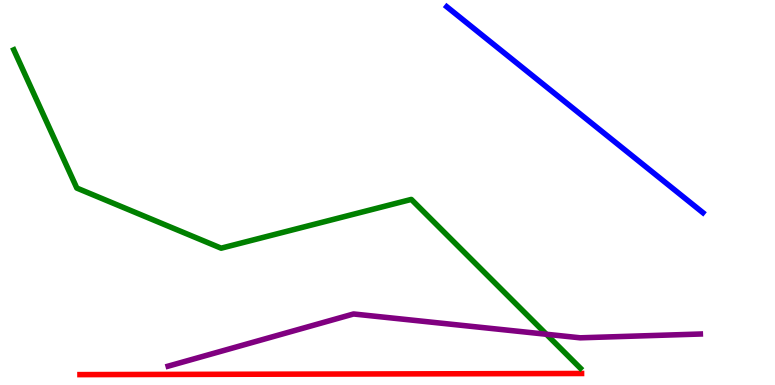[{'lines': ['blue', 'red'], 'intersections': []}, {'lines': ['green', 'red'], 'intersections': []}, {'lines': ['purple', 'red'], 'intersections': []}, {'lines': ['blue', 'green'], 'intersections': []}, {'lines': ['blue', 'purple'], 'intersections': []}, {'lines': ['green', 'purple'], 'intersections': [{'x': 7.05, 'y': 1.32}]}]